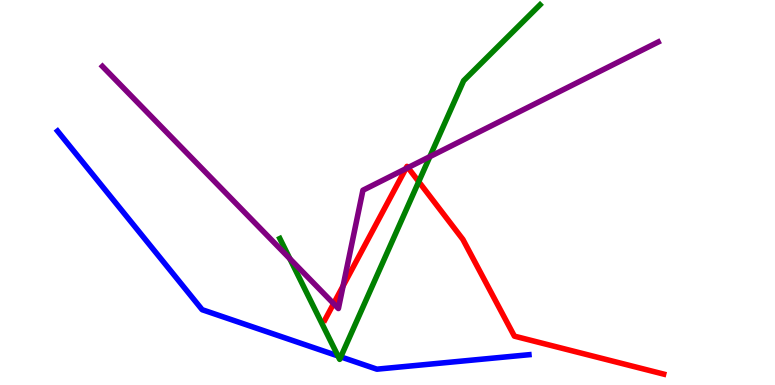[{'lines': ['blue', 'red'], 'intersections': []}, {'lines': ['green', 'red'], 'intersections': [{'x': 5.4, 'y': 5.28}]}, {'lines': ['purple', 'red'], 'intersections': [{'x': 4.3, 'y': 2.11}, {'x': 4.43, 'y': 2.57}, {'x': 5.24, 'y': 5.62}, {'x': 5.26, 'y': 5.65}]}, {'lines': ['blue', 'green'], 'intersections': [{'x': 4.36, 'y': 0.755}, {'x': 4.4, 'y': 0.73}]}, {'lines': ['blue', 'purple'], 'intersections': []}, {'lines': ['green', 'purple'], 'intersections': [{'x': 3.74, 'y': 3.28}, {'x': 5.55, 'y': 5.93}]}]